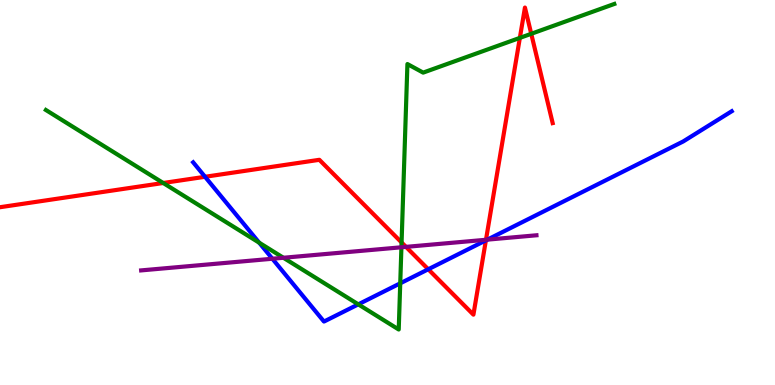[{'lines': ['blue', 'red'], 'intersections': [{'x': 2.65, 'y': 5.41}, {'x': 5.53, 'y': 3.01}, {'x': 6.27, 'y': 3.76}]}, {'lines': ['green', 'red'], 'intersections': [{'x': 2.11, 'y': 5.25}, {'x': 5.18, 'y': 3.7}, {'x': 6.71, 'y': 9.02}, {'x': 6.85, 'y': 9.12}]}, {'lines': ['purple', 'red'], 'intersections': [{'x': 5.24, 'y': 3.59}, {'x': 6.27, 'y': 3.77}]}, {'lines': ['blue', 'green'], 'intersections': [{'x': 3.34, 'y': 3.7}, {'x': 4.62, 'y': 2.09}, {'x': 5.16, 'y': 2.64}]}, {'lines': ['blue', 'purple'], 'intersections': [{'x': 3.51, 'y': 3.28}, {'x': 6.29, 'y': 3.78}]}, {'lines': ['green', 'purple'], 'intersections': [{'x': 3.66, 'y': 3.3}, {'x': 5.18, 'y': 3.58}]}]